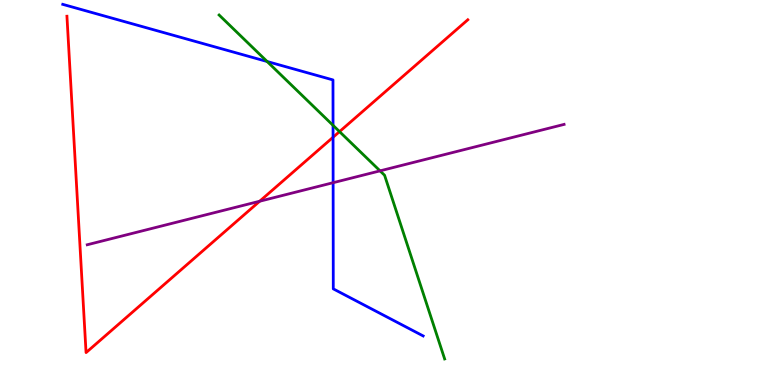[{'lines': ['blue', 'red'], 'intersections': [{'x': 4.3, 'y': 6.43}]}, {'lines': ['green', 'red'], 'intersections': [{'x': 4.38, 'y': 6.58}]}, {'lines': ['purple', 'red'], 'intersections': [{'x': 3.35, 'y': 4.77}]}, {'lines': ['blue', 'green'], 'intersections': [{'x': 3.45, 'y': 8.4}, {'x': 4.3, 'y': 6.74}]}, {'lines': ['blue', 'purple'], 'intersections': [{'x': 4.3, 'y': 5.25}]}, {'lines': ['green', 'purple'], 'intersections': [{'x': 4.9, 'y': 5.56}]}]